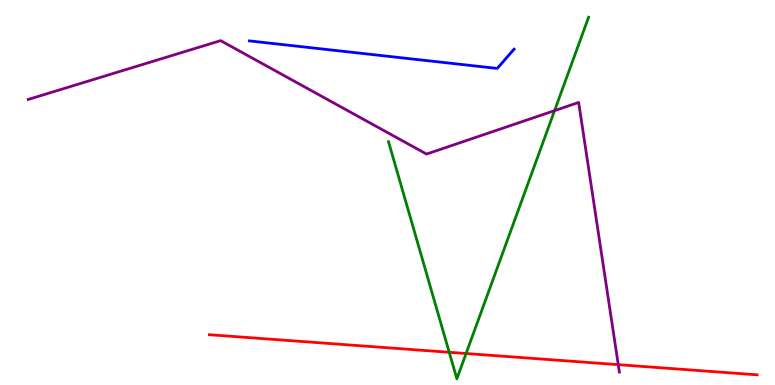[{'lines': ['blue', 'red'], 'intersections': []}, {'lines': ['green', 'red'], 'intersections': [{'x': 5.8, 'y': 0.85}, {'x': 6.01, 'y': 0.818}]}, {'lines': ['purple', 'red'], 'intersections': [{'x': 7.98, 'y': 0.528}]}, {'lines': ['blue', 'green'], 'intersections': []}, {'lines': ['blue', 'purple'], 'intersections': []}, {'lines': ['green', 'purple'], 'intersections': [{'x': 7.16, 'y': 7.13}]}]